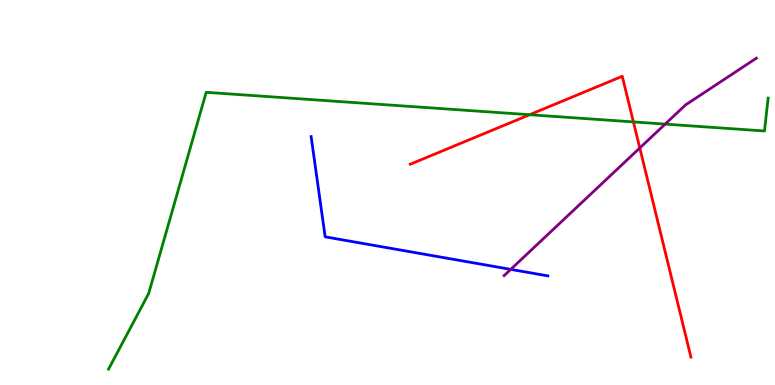[{'lines': ['blue', 'red'], 'intersections': []}, {'lines': ['green', 'red'], 'intersections': [{'x': 6.83, 'y': 7.02}, {'x': 8.17, 'y': 6.83}]}, {'lines': ['purple', 'red'], 'intersections': [{'x': 8.26, 'y': 6.16}]}, {'lines': ['blue', 'green'], 'intersections': []}, {'lines': ['blue', 'purple'], 'intersections': [{'x': 6.59, 'y': 3.0}]}, {'lines': ['green', 'purple'], 'intersections': [{'x': 8.58, 'y': 6.78}]}]